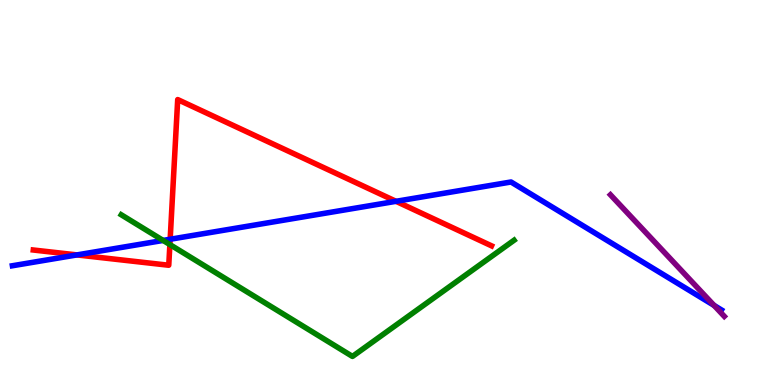[{'lines': ['blue', 'red'], 'intersections': [{'x': 0.993, 'y': 3.38}, {'x': 2.2, 'y': 3.79}, {'x': 5.11, 'y': 4.77}]}, {'lines': ['green', 'red'], 'intersections': [{'x': 2.19, 'y': 3.65}]}, {'lines': ['purple', 'red'], 'intersections': []}, {'lines': ['blue', 'green'], 'intersections': [{'x': 2.1, 'y': 3.76}]}, {'lines': ['blue', 'purple'], 'intersections': [{'x': 9.21, 'y': 2.07}]}, {'lines': ['green', 'purple'], 'intersections': []}]